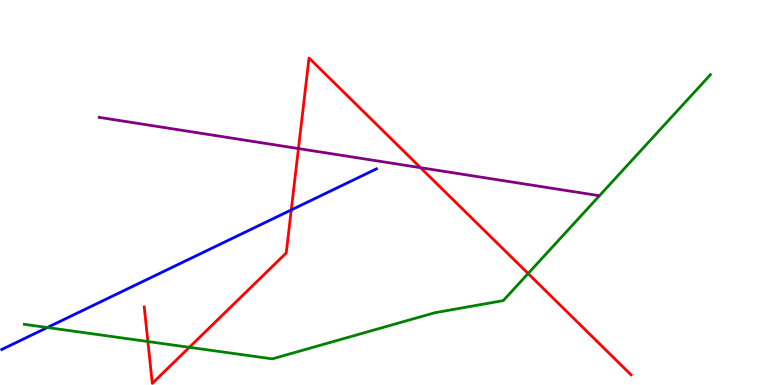[{'lines': ['blue', 'red'], 'intersections': [{'x': 3.76, 'y': 4.55}]}, {'lines': ['green', 'red'], 'intersections': [{'x': 1.91, 'y': 1.13}, {'x': 2.44, 'y': 0.979}, {'x': 6.81, 'y': 2.9}]}, {'lines': ['purple', 'red'], 'intersections': [{'x': 3.85, 'y': 6.14}, {'x': 5.43, 'y': 5.64}]}, {'lines': ['blue', 'green'], 'intersections': [{'x': 0.611, 'y': 1.49}]}, {'lines': ['blue', 'purple'], 'intersections': []}, {'lines': ['green', 'purple'], 'intersections': []}]